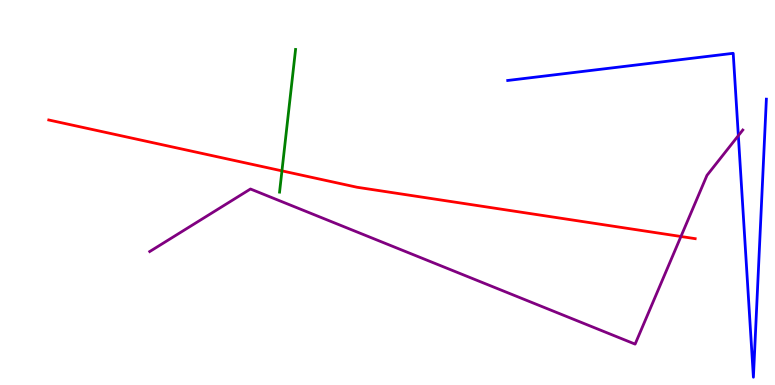[{'lines': ['blue', 'red'], 'intersections': []}, {'lines': ['green', 'red'], 'intersections': [{'x': 3.64, 'y': 5.56}]}, {'lines': ['purple', 'red'], 'intersections': [{'x': 8.79, 'y': 3.86}]}, {'lines': ['blue', 'green'], 'intersections': []}, {'lines': ['blue', 'purple'], 'intersections': [{'x': 9.53, 'y': 6.48}]}, {'lines': ['green', 'purple'], 'intersections': []}]